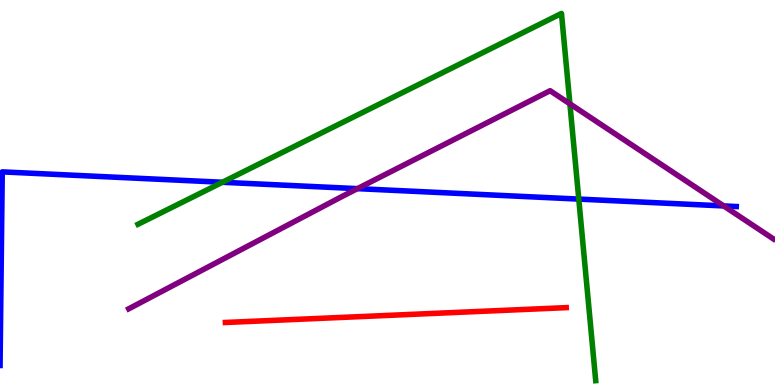[{'lines': ['blue', 'red'], 'intersections': []}, {'lines': ['green', 'red'], 'intersections': []}, {'lines': ['purple', 'red'], 'intersections': []}, {'lines': ['blue', 'green'], 'intersections': [{'x': 2.87, 'y': 5.27}, {'x': 7.47, 'y': 4.83}]}, {'lines': ['blue', 'purple'], 'intersections': [{'x': 4.61, 'y': 5.1}, {'x': 9.34, 'y': 4.65}]}, {'lines': ['green', 'purple'], 'intersections': [{'x': 7.35, 'y': 7.3}]}]